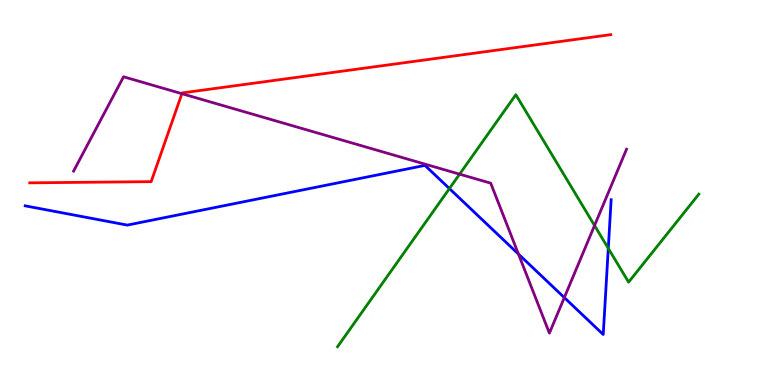[{'lines': ['blue', 'red'], 'intersections': []}, {'lines': ['green', 'red'], 'intersections': []}, {'lines': ['purple', 'red'], 'intersections': [{'x': 2.35, 'y': 7.57}]}, {'lines': ['blue', 'green'], 'intersections': [{'x': 5.8, 'y': 5.1}, {'x': 7.85, 'y': 3.55}]}, {'lines': ['blue', 'purple'], 'intersections': [{'x': 6.69, 'y': 3.4}, {'x': 7.28, 'y': 2.27}]}, {'lines': ['green', 'purple'], 'intersections': [{'x': 5.93, 'y': 5.48}, {'x': 7.67, 'y': 4.14}]}]